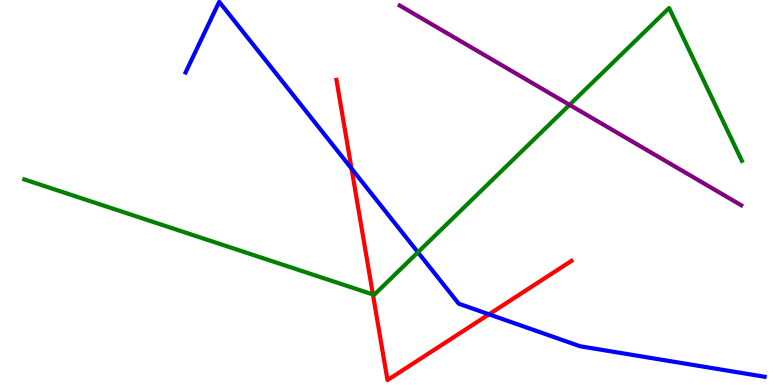[{'lines': ['blue', 'red'], 'intersections': [{'x': 4.54, 'y': 5.62}, {'x': 6.31, 'y': 1.84}]}, {'lines': ['green', 'red'], 'intersections': [{'x': 4.81, 'y': 2.35}]}, {'lines': ['purple', 'red'], 'intersections': []}, {'lines': ['blue', 'green'], 'intersections': [{'x': 5.39, 'y': 3.45}]}, {'lines': ['blue', 'purple'], 'intersections': []}, {'lines': ['green', 'purple'], 'intersections': [{'x': 7.35, 'y': 7.28}]}]